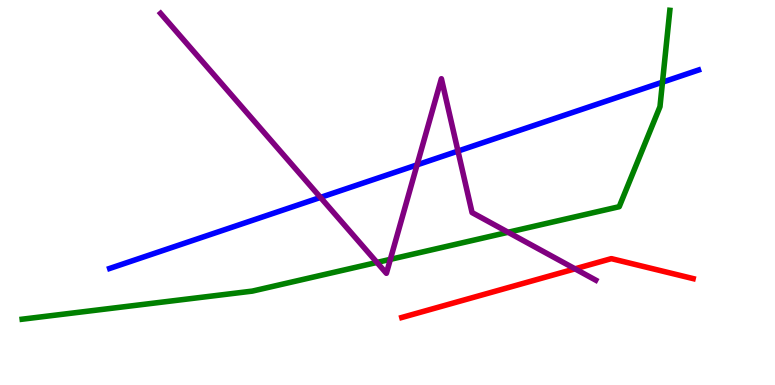[{'lines': ['blue', 'red'], 'intersections': []}, {'lines': ['green', 'red'], 'intersections': []}, {'lines': ['purple', 'red'], 'intersections': [{'x': 7.42, 'y': 3.02}]}, {'lines': ['blue', 'green'], 'intersections': [{'x': 8.55, 'y': 7.87}]}, {'lines': ['blue', 'purple'], 'intersections': [{'x': 4.14, 'y': 4.87}, {'x': 5.38, 'y': 5.72}, {'x': 5.91, 'y': 6.08}]}, {'lines': ['green', 'purple'], 'intersections': [{'x': 4.86, 'y': 3.18}, {'x': 5.04, 'y': 3.26}, {'x': 6.56, 'y': 3.97}]}]